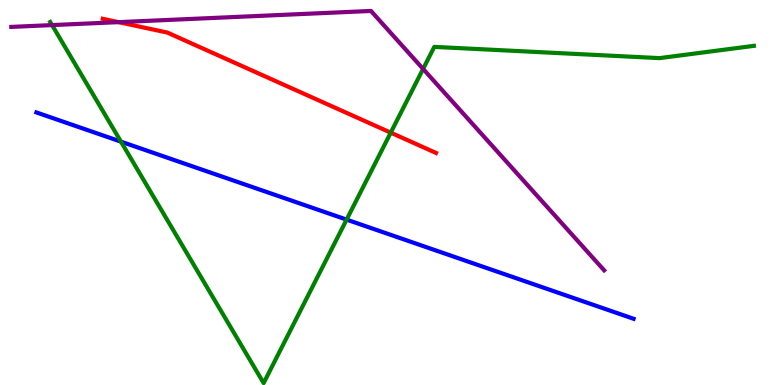[{'lines': ['blue', 'red'], 'intersections': []}, {'lines': ['green', 'red'], 'intersections': [{'x': 5.04, 'y': 6.55}]}, {'lines': ['purple', 'red'], 'intersections': [{'x': 1.53, 'y': 9.42}]}, {'lines': ['blue', 'green'], 'intersections': [{'x': 1.56, 'y': 6.32}, {'x': 4.47, 'y': 4.3}]}, {'lines': ['blue', 'purple'], 'intersections': []}, {'lines': ['green', 'purple'], 'intersections': [{'x': 0.672, 'y': 9.35}, {'x': 5.46, 'y': 8.21}]}]